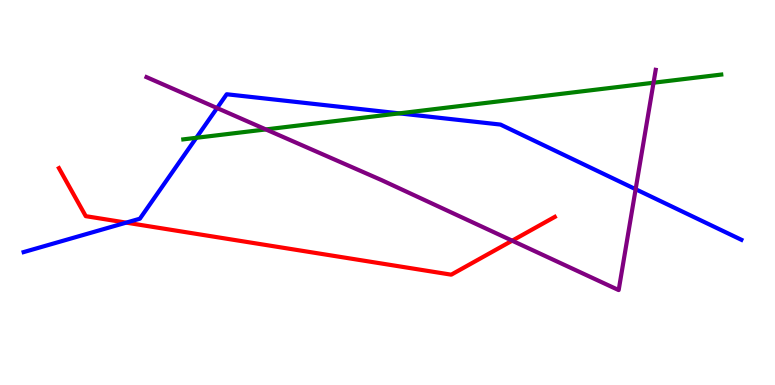[{'lines': ['blue', 'red'], 'intersections': [{'x': 1.63, 'y': 4.22}]}, {'lines': ['green', 'red'], 'intersections': []}, {'lines': ['purple', 'red'], 'intersections': [{'x': 6.61, 'y': 3.75}]}, {'lines': ['blue', 'green'], 'intersections': [{'x': 2.53, 'y': 6.42}, {'x': 5.15, 'y': 7.06}]}, {'lines': ['blue', 'purple'], 'intersections': [{'x': 2.8, 'y': 7.19}, {'x': 8.2, 'y': 5.09}]}, {'lines': ['green', 'purple'], 'intersections': [{'x': 3.43, 'y': 6.64}, {'x': 8.43, 'y': 7.85}]}]